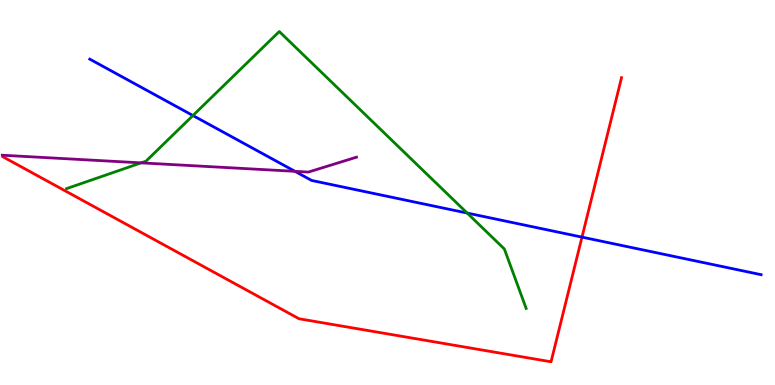[{'lines': ['blue', 'red'], 'intersections': [{'x': 7.51, 'y': 3.84}]}, {'lines': ['green', 'red'], 'intersections': []}, {'lines': ['purple', 'red'], 'intersections': []}, {'lines': ['blue', 'green'], 'intersections': [{'x': 2.49, 'y': 7.0}, {'x': 6.03, 'y': 4.47}]}, {'lines': ['blue', 'purple'], 'intersections': [{'x': 3.81, 'y': 5.55}]}, {'lines': ['green', 'purple'], 'intersections': [{'x': 1.82, 'y': 5.77}]}]